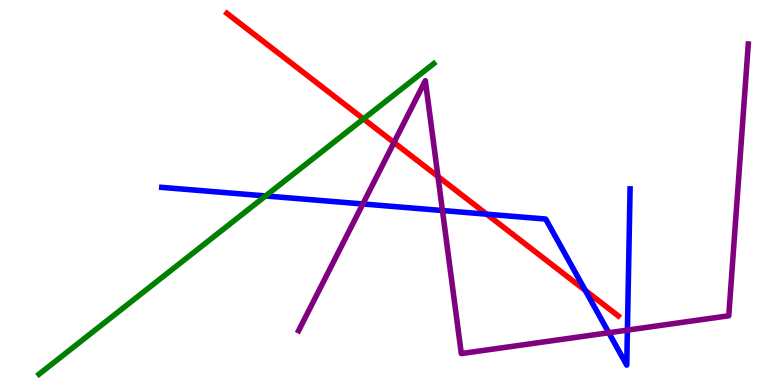[{'lines': ['blue', 'red'], 'intersections': [{'x': 6.28, 'y': 4.44}, {'x': 7.55, 'y': 2.46}]}, {'lines': ['green', 'red'], 'intersections': [{'x': 4.69, 'y': 6.91}]}, {'lines': ['purple', 'red'], 'intersections': [{'x': 5.08, 'y': 6.3}, {'x': 5.65, 'y': 5.42}]}, {'lines': ['blue', 'green'], 'intersections': [{'x': 3.43, 'y': 4.91}]}, {'lines': ['blue', 'purple'], 'intersections': [{'x': 4.68, 'y': 4.7}, {'x': 5.71, 'y': 4.53}, {'x': 7.86, 'y': 1.36}, {'x': 8.1, 'y': 1.43}]}, {'lines': ['green', 'purple'], 'intersections': []}]